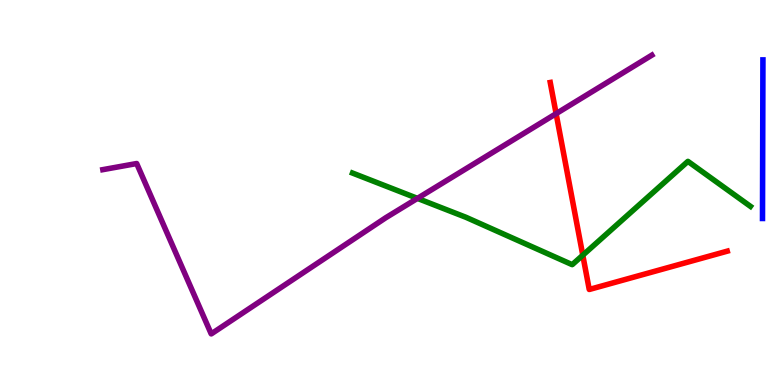[{'lines': ['blue', 'red'], 'intersections': []}, {'lines': ['green', 'red'], 'intersections': [{'x': 7.52, 'y': 3.37}]}, {'lines': ['purple', 'red'], 'intersections': [{'x': 7.18, 'y': 7.05}]}, {'lines': ['blue', 'green'], 'intersections': []}, {'lines': ['blue', 'purple'], 'intersections': []}, {'lines': ['green', 'purple'], 'intersections': [{'x': 5.39, 'y': 4.85}]}]